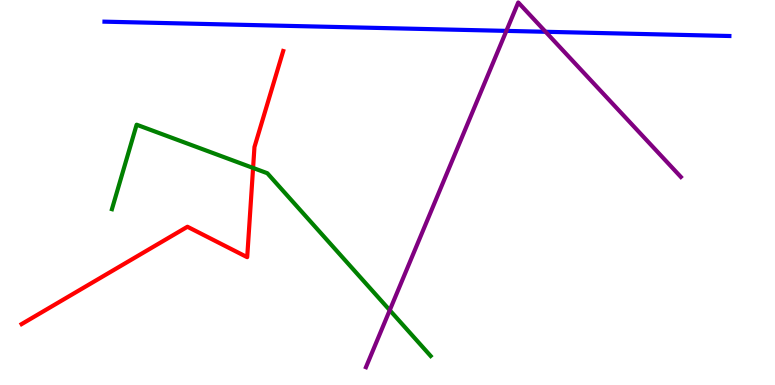[{'lines': ['blue', 'red'], 'intersections': []}, {'lines': ['green', 'red'], 'intersections': [{'x': 3.27, 'y': 5.64}]}, {'lines': ['purple', 'red'], 'intersections': []}, {'lines': ['blue', 'green'], 'intersections': []}, {'lines': ['blue', 'purple'], 'intersections': [{'x': 6.53, 'y': 9.2}, {'x': 7.04, 'y': 9.17}]}, {'lines': ['green', 'purple'], 'intersections': [{'x': 5.03, 'y': 1.94}]}]